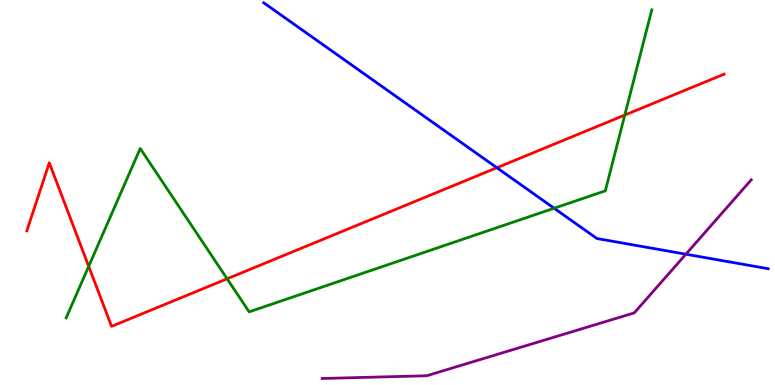[{'lines': ['blue', 'red'], 'intersections': [{'x': 6.41, 'y': 5.64}]}, {'lines': ['green', 'red'], 'intersections': [{'x': 1.14, 'y': 3.08}, {'x': 2.93, 'y': 2.76}, {'x': 8.06, 'y': 7.01}]}, {'lines': ['purple', 'red'], 'intersections': []}, {'lines': ['blue', 'green'], 'intersections': [{'x': 7.15, 'y': 4.59}]}, {'lines': ['blue', 'purple'], 'intersections': [{'x': 8.85, 'y': 3.4}]}, {'lines': ['green', 'purple'], 'intersections': []}]